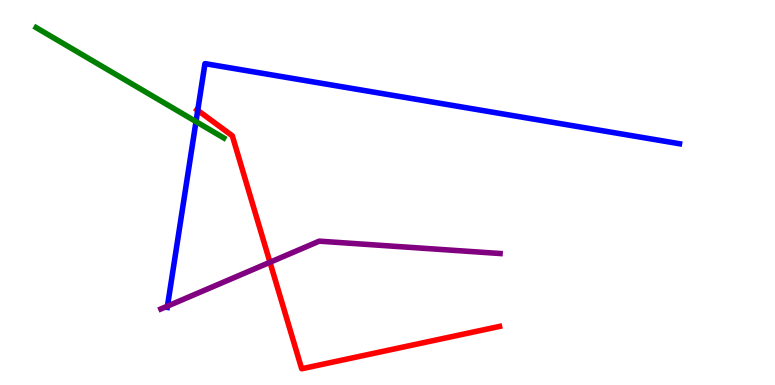[{'lines': ['blue', 'red'], 'intersections': [{'x': 2.55, 'y': 7.13}]}, {'lines': ['green', 'red'], 'intersections': []}, {'lines': ['purple', 'red'], 'intersections': [{'x': 3.48, 'y': 3.19}]}, {'lines': ['blue', 'green'], 'intersections': [{'x': 2.53, 'y': 6.84}]}, {'lines': ['blue', 'purple'], 'intersections': [{'x': 2.16, 'y': 2.05}]}, {'lines': ['green', 'purple'], 'intersections': []}]